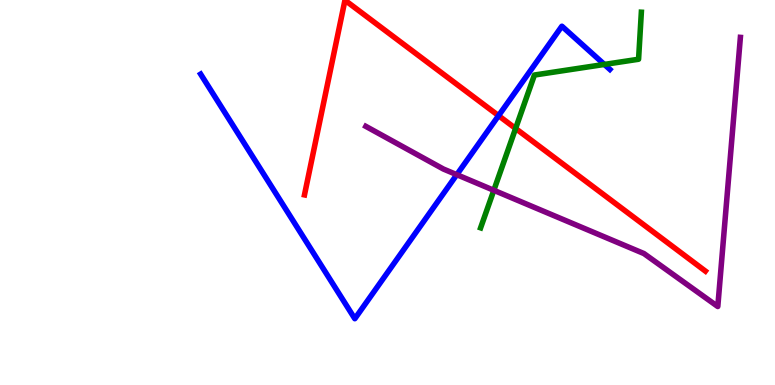[{'lines': ['blue', 'red'], 'intersections': [{'x': 6.43, 'y': 7.0}]}, {'lines': ['green', 'red'], 'intersections': [{'x': 6.65, 'y': 6.66}]}, {'lines': ['purple', 'red'], 'intersections': []}, {'lines': ['blue', 'green'], 'intersections': [{'x': 7.8, 'y': 8.33}]}, {'lines': ['blue', 'purple'], 'intersections': [{'x': 5.89, 'y': 5.46}]}, {'lines': ['green', 'purple'], 'intersections': [{'x': 6.37, 'y': 5.06}]}]